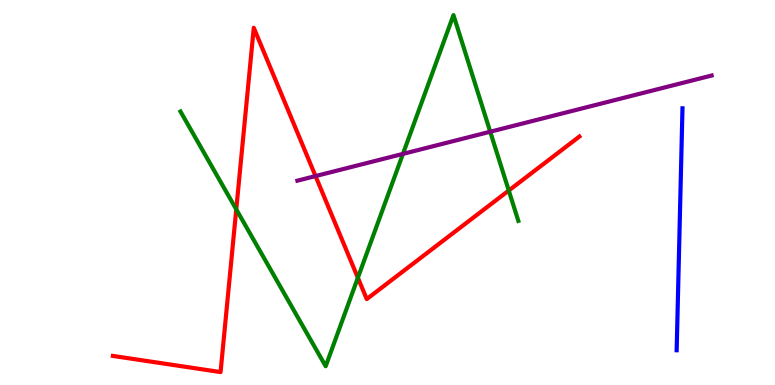[{'lines': ['blue', 'red'], 'intersections': []}, {'lines': ['green', 'red'], 'intersections': [{'x': 3.05, 'y': 4.56}, {'x': 4.62, 'y': 2.79}, {'x': 6.56, 'y': 5.05}]}, {'lines': ['purple', 'red'], 'intersections': [{'x': 4.07, 'y': 5.43}]}, {'lines': ['blue', 'green'], 'intersections': []}, {'lines': ['blue', 'purple'], 'intersections': []}, {'lines': ['green', 'purple'], 'intersections': [{'x': 5.2, 'y': 6.0}, {'x': 6.33, 'y': 6.58}]}]